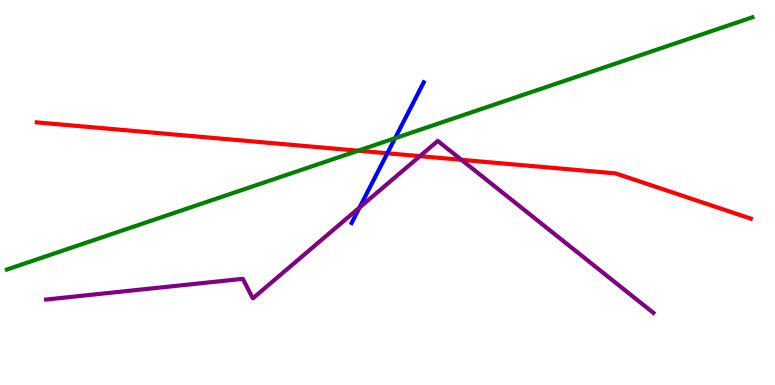[{'lines': ['blue', 'red'], 'intersections': [{'x': 5.0, 'y': 6.02}]}, {'lines': ['green', 'red'], 'intersections': [{'x': 4.62, 'y': 6.09}]}, {'lines': ['purple', 'red'], 'intersections': [{'x': 5.42, 'y': 5.94}, {'x': 5.95, 'y': 5.85}]}, {'lines': ['blue', 'green'], 'intersections': [{'x': 5.1, 'y': 6.41}]}, {'lines': ['blue', 'purple'], 'intersections': [{'x': 4.64, 'y': 4.61}]}, {'lines': ['green', 'purple'], 'intersections': []}]